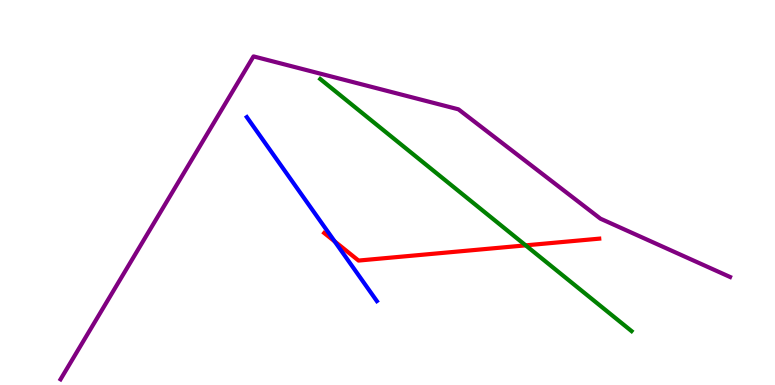[{'lines': ['blue', 'red'], 'intersections': [{'x': 4.32, 'y': 3.73}]}, {'lines': ['green', 'red'], 'intersections': [{'x': 6.78, 'y': 3.63}]}, {'lines': ['purple', 'red'], 'intersections': []}, {'lines': ['blue', 'green'], 'intersections': []}, {'lines': ['blue', 'purple'], 'intersections': []}, {'lines': ['green', 'purple'], 'intersections': []}]